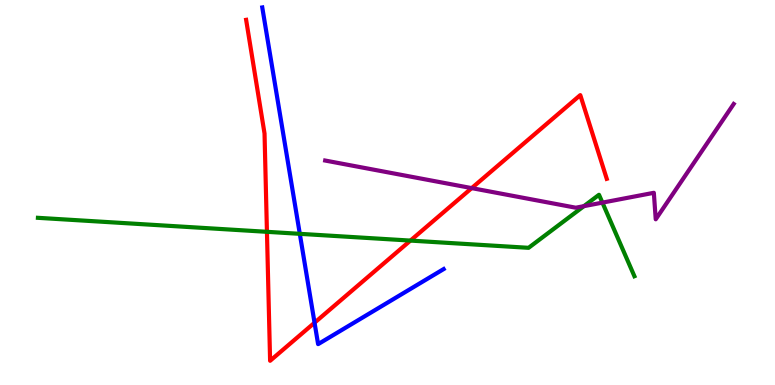[{'lines': ['blue', 'red'], 'intersections': [{'x': 4.06, 'y': 1.62}]}, {'lines': ['green', 'red'], 'intersections': [{'x': 3.44, 'y': 3.98}, {'x': 5.3, 'y': 3.75}]}, {'lines': ['purple', 'red'], 'intersections': [{'x': 6.09, 'y': 5.11}]}, {'lines': ['blue', 'green'], 'intersections': [{'x': 3.87, 'y': 3.93}]}, {'lines': ['blue', 'purple'], 'intersections': []}, {'lines': ['green', 'purple'], 'intersections': [{'x': 7.53, 'y': 4.65}, {'x': 7.77, 'y': 4.74}]}]